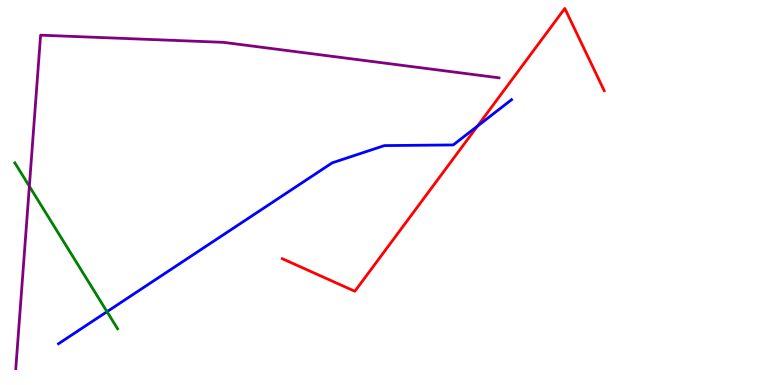[{'lines': ['blue', 'red'], 'intersections': [{'x': 6.16, 'y': 6.72}]}, {'lines': ['green', 'red'], 'intersections': []}, {'lines': ['purple', 'red'], 'intersections': []}, {'lines': ['blue', 'green'], 'intersections': [{'x': 1.38, 'y': 1.9}]}, {'lines': ['blue', 'purple'], 'intersections': []}, {'lines': ['green', 'purple'], 'intersections': [{'x': 0.379, 'y': 5.16}]}]